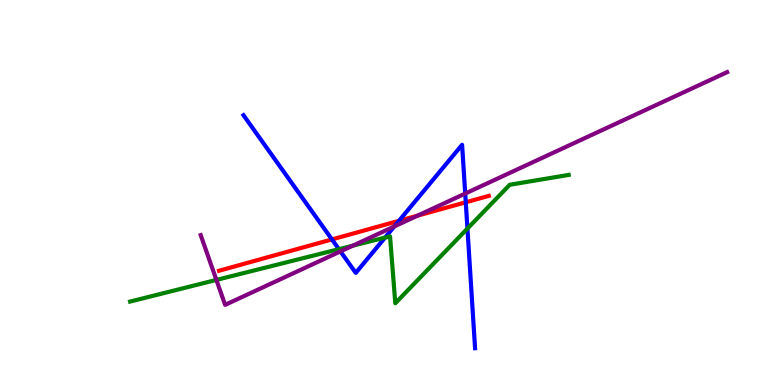[{'lines': ['blue', 'red'], 'intersections': [{'x': 4.28, 'y': 3.78}, {'x': 5.15, 'y': 4.26}, {'x': 6.01, 'y': 4.75}]}, {'lines': ['green', 'red'], 'intersections': []}, {'lines': ['purple', 'red'], 'intersections': [{'x': 5.39, 'y': 4.4}]}, {'lines': ['blue', 'green'], 'intersections': [{'x': 4.37, 'y': 3.53}, {'x': 4.97, 'y': 3.83}, {'x': 6.03, 'y': 4.06}]}, {'lines': ['blue', 'purple'], 'intersections': [{'x': 4.39, 'y': 3.47}, {'x': 5.09, 'y': 4.12}, {'x': 6.0, 'y': 4.97}]}, {'lines': ['green', 'purple'], 'intersections': [{'x': 2.79, 'y': 2.73}, {'x': 4.55, 'y': 3.62}]}]